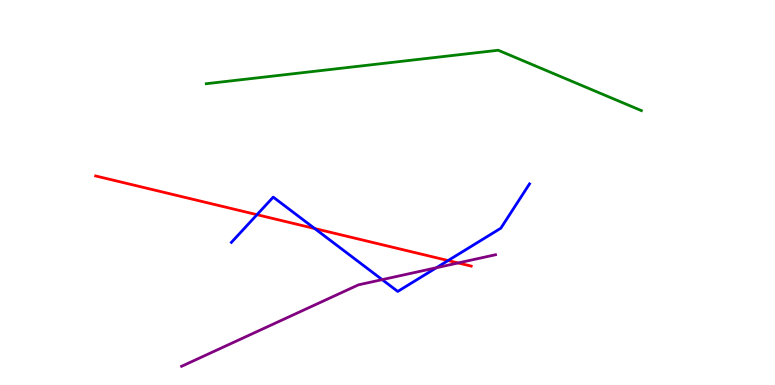[{'lines': ['blue', 'red'], 'intersections': [{'x': 3.32, 'y': 4.42}, {'x': 4.06, 'y': 4.06}, {'x': 5.78, 'y': 3.23}]}, {'lines': ['green', 'red'], 'intersections': []}, {'lines': ['purple', 'red'], 'intersections': [{'x': 5.91, 'y': 3.17}]}, {'lines': ['blue', 'green'], 'intersections': []}, {'lines': ['blue', 'purple'], 'intersections': [{'x': 4.93, 'y': 2.74}, {'x': 5.63, 'y': 3.05}]}, {'lines': ['green', 'purple'], 'intersections': []}]